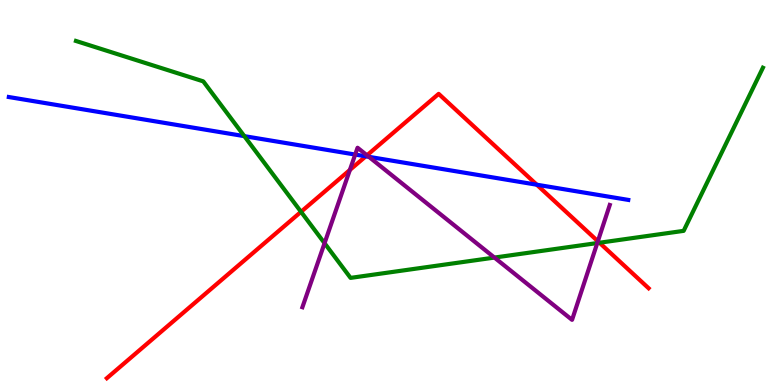[{'lines': ['blue', 'red'], 'intersections': [{'x': 4.72, 'y': 5.94}, {'x': 6.93, 'y': 5.2}]}, {'lines': ['green', 'red'], 'intersections': [{'x': 3.88, 'y': 4.5}, {'x': 7.74, 'y': 3.69}]}, {'lines': ['purple', 'red'], 'intersections': [{'x': 4.51, 'y': 5.59}, {'x': 4.74, 'y': 5.97}, {'x': 7.71, 'y': 3.73}]}, {'lines': ['blue', 'green'], 'intersections': [{'x': 3.15, 'y': 6.46}]}, {'lines': ['blue', 'purple'], 'intersections': [{'x': 4.58, 'y': 5.99}, {'x': 4.76, 'y': 5.93}]}, {'lines': ['green', 'purple'], 'intersections': [{'x': 4.19, 'y': 3.68}, {'x': 6.38, 'y': 3.31}, {'x': 7.71, 'y': 3.69}]}]